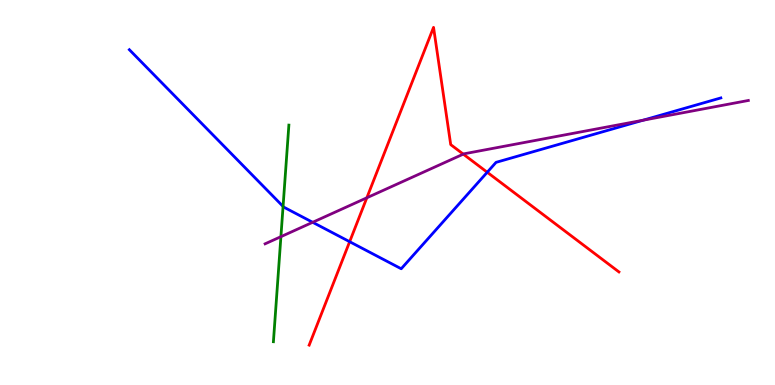[{'lines': ['blue', 'red'], 'intersections': [{'x': 4.51, 'y': 3.72}, {'x': 6.29, 'y': 5.53}]}, {'lines': ['green', 'red'], 'intersections': []}, {'lines': ['purple', 'red'], 'intersections': [{'x': 4.73, 'y': 4.86}, {'x': 5.98, 'y': 6.0}]}, {'lines': ['blue', 'green'], 'intersections': [{'x': 3.65, 'y': 4.64}]}, {'lines': ['blue', 'purple'], 'intersections': [{'x': 4.03, 'y': 4.23}, {'x': 8.3, 'y': 6.88}]}, {'lines': ['green', 'purple'], 'intersections': [{'x': 3.62, 'y': 3.85}]}]